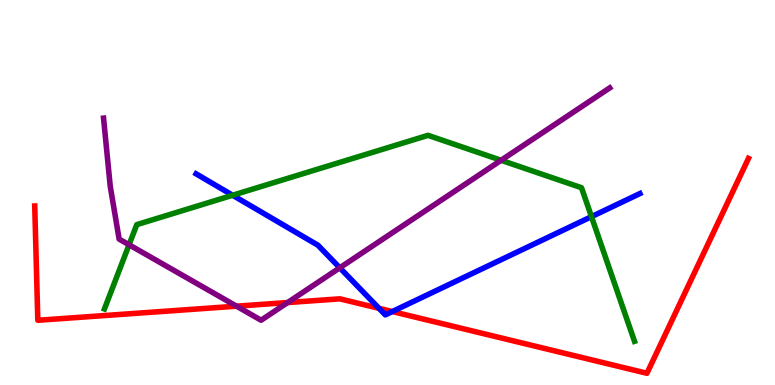[{'lines': ['blue', 'red'], 'intersections': [{'x': 4.89, 'y': 1.99}, {'x': 5.06, 'y': 1.91}]}, {'lines': ['green', 'red'], 'intersections': []}, {'lines': ['purple', 'red'], 'intersections': [{'x': 3.05, 'y': 2.05}, {'x': 3.71, 'y': 2.14}]}, {'lines': ['blue', 'green'], 'intersections': [{'x': 3.0, 'y': 4.93}, {'x': 7.63, 'y': 4.37}]}, {'lines': ['blue', 'purple'], 'intersections': [{'x': 4.38, 'y': 3.04}]}, {'lines': ['green', 'purple'], 'intersections': [{'x': 1.67, 'y': 3.64}, {'x': 6.47, 'y': 5.84}]}]